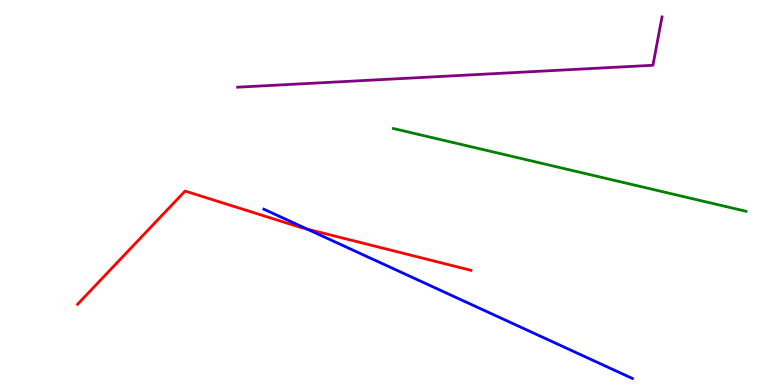[{'lines': ['blue', 'red'], 'intersections': [{'x': 3.96, 'y': 4.05}]}, {'lines': ['green', 'red'], 'intersections': []}, {'lines': ['purple', 'red'], 'intersections': []}, {'lines': ['blue', 'green'], 'intersections': []}, {'lines': ['blue', 'purple'], 'intersections': []}, {'lines': ['green', 'purple'], 'intersections': []}]